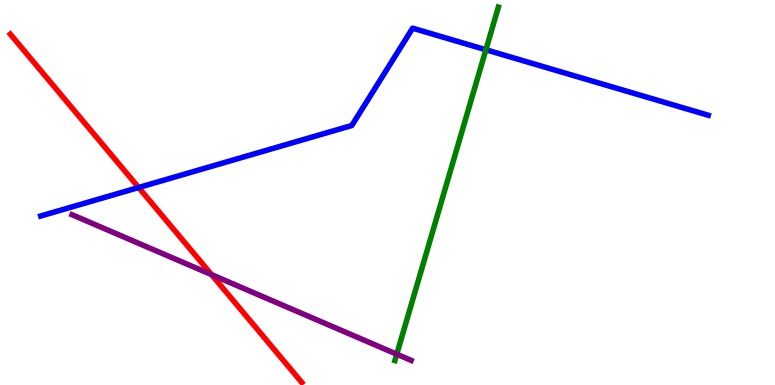[{'lines': ['blue', 'red'], 'intersections': [{'x': 1.79, 'y': 5.13}]}, {'lines': ['green', 'red'], 'intersections': []}, {'lines': ['purple', 'red'], 'intersections': [{'x': 2.73, 'y': 2.87}]}, {'lines': ['blue', 'green'], 'intersections': [{'x': 6.27, 'y': 8.71}]}, {'lines': ['blue', 'purple'], 'intersections': []}, {'lines': ['green', 'purple'], 'intersections': [{'x': 5.12, 'y': 0.8}]}]